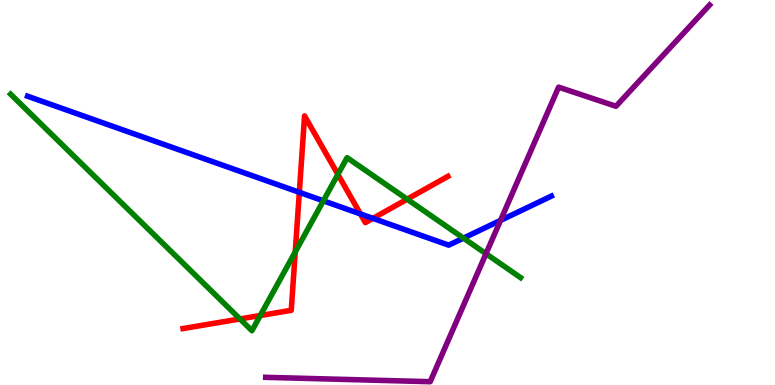[{'lines': ['blue', 'red'], 'intersections': [{'x': 3.86, 'y': 5.0}, {'x': 4.65, 'y': 4.44}, {'x': 4.81, 'y': 4.33}]}, {'lines': ['green', 'red'], 'intersections': [{'x': 3.1, 'y': 1.72}, {'x': 3.36, 'y': 1.8}, {'x': 3.81, 'y': 3.46}, {'x': 4.36, 'y': 5.47}, {'x': 5.25, 'y': 4.83}]}, {'lines': ['purple', 'red'], 'intersections': []}, {'lines': ['blue', 'green'], 'intersections': [{'x': 4.17, 'y': 4.78}, {'x': 5.98, 'y': 3.82}]}, {'lines': ['blue', 'purple'], 'intersections': [{'x': 6.46, 'y': 4.28}]}, {'lines': ['green', 'purple'], 'intersections': [{'x': 6.27, 'y': 3.41}]}]